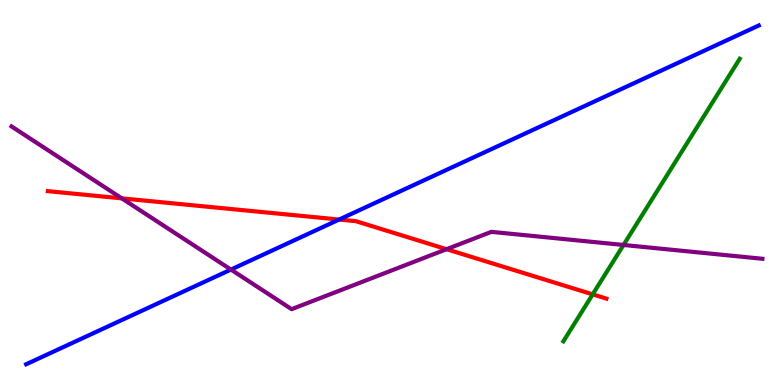[{'lines': ['blue', 'red'], 'intersections': [{'x': 4.38, 'y': 4.3}]}, {'lines': ['green', 'red'], 'intersections': [{'x': 7.65, 'y': 2.35}]}, {'lines': ['purple', 'red'], 'intersections': [{'x': 1.57, 'y': 4.85}, {'x': 5.76, 'y': 3.53}]}, {'lines': ['blue', 'green'], 'intersections': []}, {'lines': ['blue', 'purple'], 'intersections': [{'x': 2.98, 'y': 3.0}]}, {'lines': ['green', 'purple'], 'intersections': [{'x': 8.05, 'y': 3.64}]}]